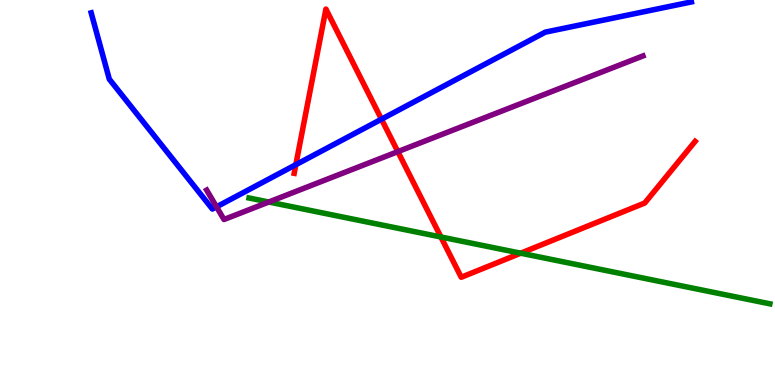[{'lines': ['blue', 'red'], 'intersections': [{'x': 3.82, 'y': 5.72}, {'x': 4.92, 'y': 6.9}]}, {'lines': ['green', 'red'], 'intersections': [{'x': 5.69, 'y': 3.84}, {'x': 6.72, 'y': 3.42}]}, {'lines': ['purple', 'red'], 'intersections': [{'x': 5.13, 'y': 6.06}]}, {'lines': ['blue', 'green'], 'intersections': []}, {'lines': ['blue', 'purple'], 'intersections': [{'x': 2.79, 'y': 4.63}]}, {'lines': ['green', 'purple'], 'intersections': [{'x': 3.47, 'y': 4.75}]}]